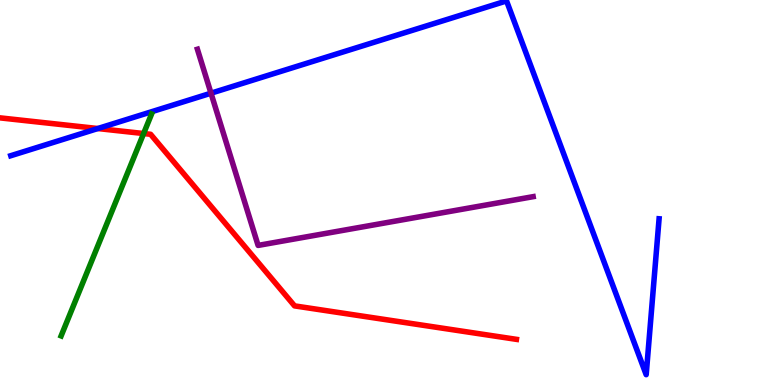[{'lines': ['blue', 'red'], 'intersections': [{'x': 1.26, 'y': 6.66}]}, {'lines': ['green', 'red'], 'intersections': [{'x': 1.85, 'y': 6.53}]}, {'lines': ['purple', 'red'], 'intersections': []}, {'lines': ['blue', 'green'], 'intersections': []}, {'lines': ['blue', 'purple'], 'intersections': [{'x': 2.72, 'y': 7.58}]}, {'lines': ['green', 'purple'], 'intersections': []}]